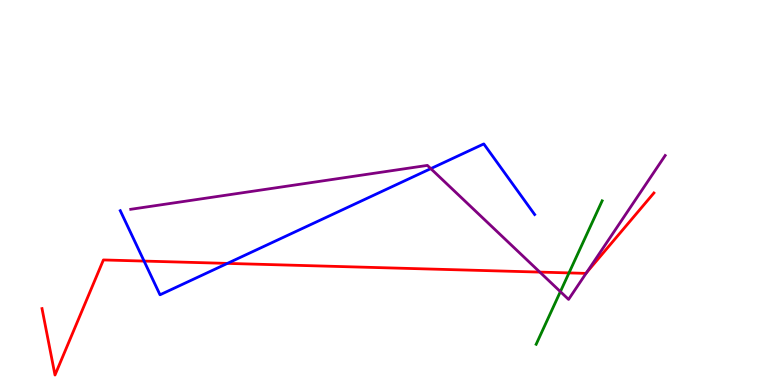[{'lines': ['blue', 'red'], 'intersections': [{'x': 1.86, 'y': 3.22}, {'x': 2.93, 'y': 3.16}]}, {'lines': ['green', 'red'], 'intersections': [{'x': 7.34, 'y': 2.91}]}, {'lines': ['purple', 'red'], 'intersections': [{'x': 6.97, 'y': 2.93}, {'x': 7.57, 'y': 2.92}]}, {'lines': ['blue', 'green'], 'intersections': []}, {'lines': ['blue', 'purple'], 'intersections': [{'x': 5.56, 'y': 5.62}]}, {'lines': ['green', 'purple'], 'intersections': [{'x': 7.23, 'y': 2.43}]}]